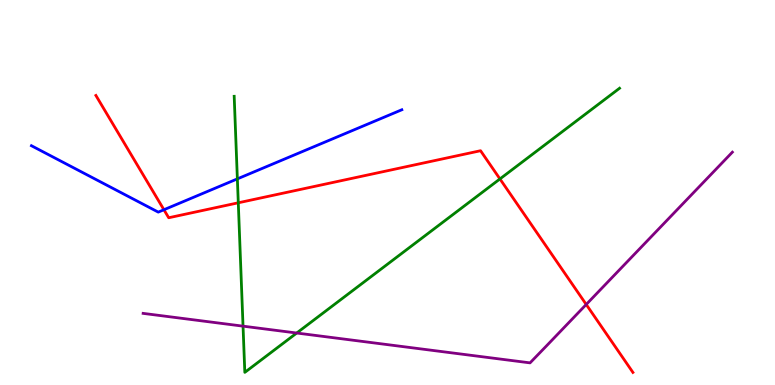[{'lines': ['blue', 'red'], 'intersections': [{'x': 2.12, 'y': 4.55}]}, {'lines': ['green', 'red'], 'intersections': [{'x': 3.07, 'y': 4.73}, {'x': 6.45, 'y': 5.35}]}, {'lines': ['purple', 'red'], 'intersections': [{'x': 7.56, 'y': 2.09}]}, {'lines': ['blue', 'green'], 'intersections': [{'x': 3.06, 'y': 5.35}]}, {'lines': ['blue', 'purple'], 'intersections': []}, {'lines': ['green', 'purple'], 'intersections': [{'x': 3.14, 'y': 1.53}, {'x': 3.83, 'y': 1.35}]}]